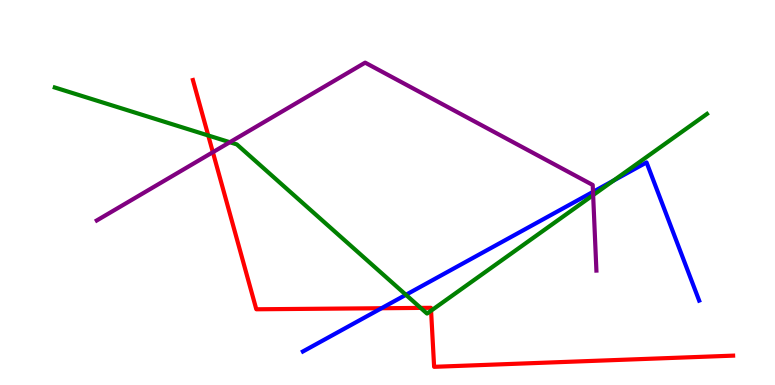[{'lines': ['blue', 'red'], 'intersections': [{'x': 4.92, 'y': 1.99}]}, {'lines': ['green', 'red'], 'intersections': [{'x': 2.69, 'y': 6.48}, {'x': 5.43, 'y': 2.0}, {'x': 5.56, 'y': 1.93}]}, {'lines': ['purple', 'red'], 'intersections': [{'x': 2.75, 'y': 6.05}]}, {'lines': ['blue', 'green'], 'intersections': [{'x': 5.24, 'y': 2.34}, {'x': 7.92, 'y': 5.31}]}, {'lines': ['blue', 'purple'], 'intersections': [{'x': 7.65, 'y': 5.02}]}, {'lines': ['green', 'purple'], 'intersections': [{'x': 2.97, 'y': 6.31}, {'x': 7.65, 'y': 4.93}]}]